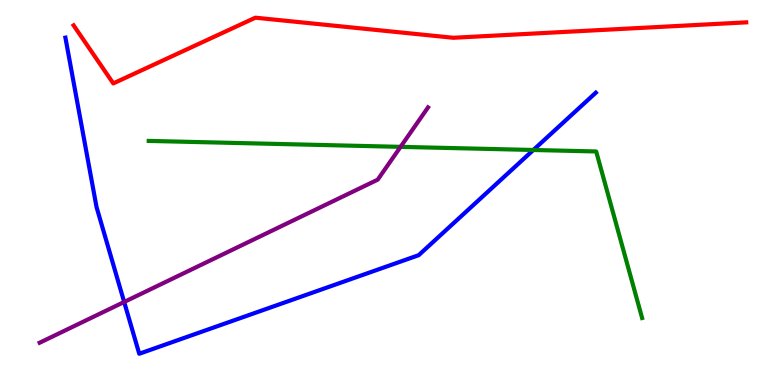[{'lines': ['blue', 'red'], 'intersections': []}, {'lines': ['green', 'red'], 'intersections': []}, {'lines': ['purple', 'red'], 'intersections': []}, {'lines': ['blue', 'green'], 'intersections': [{'x': 6.88, 'y': 6.1}]}, {'lines': ['blue', 'purple'], 'intersections': [{'x': 1.6, 'y': 2.16}]}, {'lines': ['green', 'purple'], 'intersections': [{'x': 5.17, 'y': 6.19}]}]